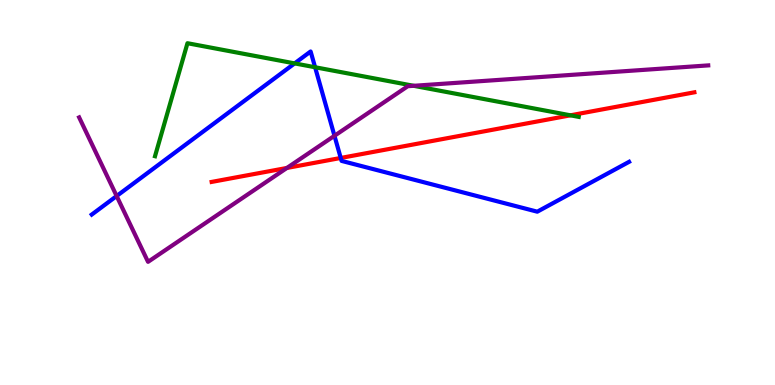[{'lines': ['blue', 'red'], 'intersections': [{'x': 4.4, 'y': 5.9}]}, {'lines': ['green', 'red'], 'intersections': [{'x': 7.36, 'y': 7.0}]}, {'lines': ['purple', 'red'], 'intersections': [{'x': 3.7, 'y': 5.64}]}, {'lines': ['blue', 'green'], 'intersections': [{'x': 3.8, 'y': 8.35}, {'x': 4.07, 'y': 8.25}]}, {'lines': ['blue', 'purple'], 'intersections': [{'x': 1.51, 'y': 4.91}, {'x': 4.32, 'y': 6.47}]}, {'lines': ['green', 'purple'], 'intersections': [{'x': 5.34, 'y': 7.77}]}]